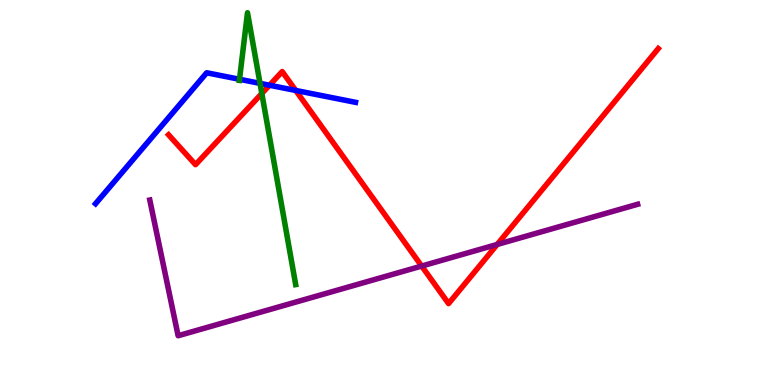[{'lines': ['blue', 'red'], 'intersections': [{'x': 3.48, 'y': 7.79}, {'x': 3.82, 'y': 7.65}]}, {'lines': ['green', 'red'], 'intersections': [{'x': 3.38, 'y': 7.57}]}, {'lines': ['purple', 'red'], 'intersections': [{'x': 5.44, 'y': 3.09}, {'x': 6.42, 'y': 3.65}]}, {'lines': ['blue', 'green'], 'intersections': [{'x': 3.09, 'y': 7.94}, {'x': 3.36, 'y': 7.83}]}, {'lines': ['blue', 'purple'], 'intersections': []}, {'lines': ['green', 'purple'], 'intersections': []}]